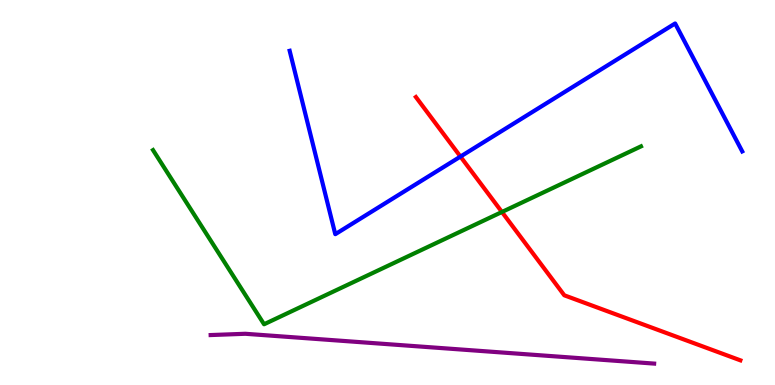[{'lines': ['blue', 'red'], 'intersections': [{'x': 5.94, 'y': 5.93}]}, {'lines': ['green', 'red'], 'intersections': [{'x': 6.48, 'y': 4.49}]}, {'lines': ['purple', 'red'], 'intersections': []}, {'lines': ['blue', 'green'], 'intersections': []}, {'lines': ['blue', 'purple'], 'intersections': []}, {'lines': ['green', 'purple'], 'intersections': []}]